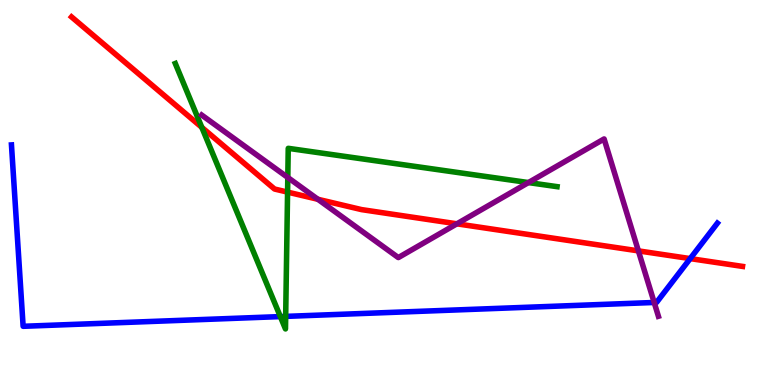[{'lines': ['blue', 'red'], 'intersections': [{'x': 8.91, 'y': 3.28}]}, {'lines': ['green', 'red'], 'intersections': [{'x': 2.6, 'y': 6.69}, {'x': 3.71, 'y': 5.01}]}, {'lines': ['purple', 'red'], 'intersections': [{'x': 4.1, 'y': 4.82}, {'x': 5.9, 'y': 4.19}, {'x': 8.24, 'y': 3.48}]}, {'lines': ['blue', 'green'], 'intersections': [{'x': 3.62, 'y': 1.78}, {'x': 3.69, 'y': 1.78}]}, {'lines': ['blue', 'purple'], 'intersections': [{'x': 8.44, 'y': 2.14}]}, {'lines': ['green', 'purple'], 'intersections': [{'x': 3.71, 'y': 5.39}, {'x': 6.82, 'y': 5.26}]}]